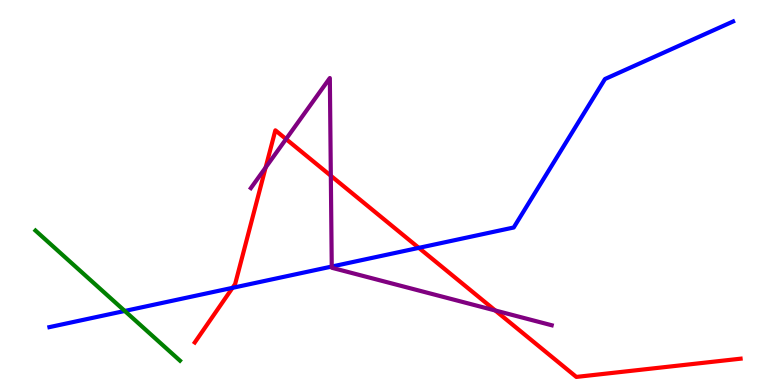[{'lines': ['blue', 'red'], 'intersections': [{'x': 3.0, 'y': 2.52}, {'x': 5.4, 'y': 3.56}]}, {'lines': ['green', 'red'], 'intersections': []}, {'lines': ['purple', 'red'], 'intersections': [{'x': 3.43, 'y': 5.65}, {'x': 3.69, 'y': 6.39}, {'x': 4.27, 'y': 5.44}, {'x': 6.39, 'y': 1.94}]}, {'lines': ['blue', 'green'], 'intersections': [{'x': 1.61, 'y': 1.92}]}, {'lines': ['blue', 'purple'], 'intersections': [{'x': 4.28, 'y': 3.08}]}, {'lines': ['green', 'purple'], 'intersections': []}]